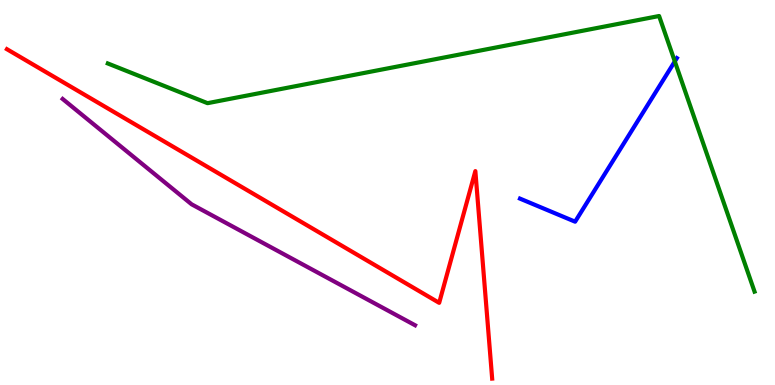[{'lines': ['blue', 'red'], 'intersections': []}, {'lines': ['green', 'red'], 'intersections': []}, {'lines': ['purple', 'red'], 'intersections': []}, {'lines': ['blue', 'green'], 'intersections': [{'x': 8.71, 'y': 8.41}]}, {'lines': ['blue', 'purple'], 'intersections': []}, {'lines': ['green', 'purple'], 'intersections': []}]